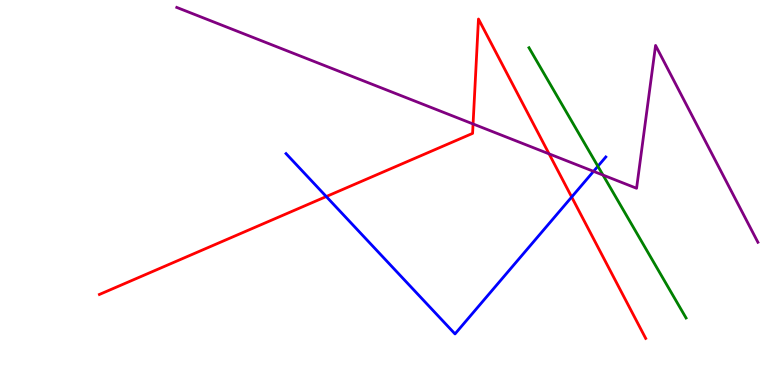[{'lines': ['blue', 'red'], 'intersections': [{'x': 4.21, 'y': 4.89}, {'x': 7.38, 'y': 4.88}]}, {'lines': ['green', 'red'], 'intersections': []}, {'lines': ['purple', 'red'], 'intersections': [{'x': 6.1, 'y': 6.78}, {'x': 7.08, 'y': 6.0}]}, {'lines': ['blue', 'green'], 'intersections': [{'x': 7.71, 'y': 5.68}]}, {'lines': ['blue', 'purple'], 'intersections': [{'x': 7.66, 'y': 5.55}]}, {'lines': ['green', 'purple'], 'intersections': [{'x': 7.78, 'y': 5.45}]}]